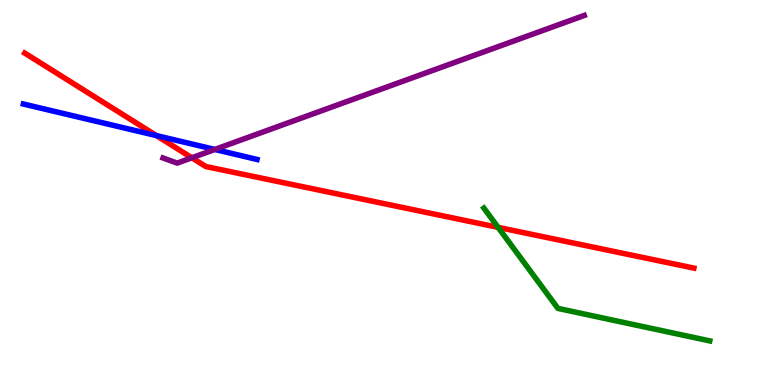[{'lines': ['blue', 'red'], 'intersections': [{'x': 2.02, 'y': 6.48}]}, {'lines': ['green', 'red'], 'intersections': [{'x': 6.43, 'y': 4.09}]}, {'lines': ['purple', 'red'], 'intersections': [{'x': 2.48, 'y': 5.9}]}, {'lines': ['blue', 'green'], 'intersections': []}, {'lines': ['blue', 'purple'], 'intersections': [{'x': 2.77, 'y': 6.12}]}, {'lines': ['green', 'purple'], 'intersections': []}]